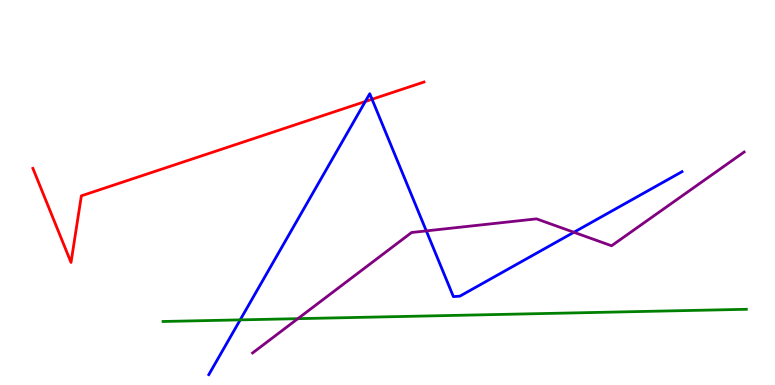[{'lines': ['blue', 'red'], 'intersections': [{'x': 4.71, 'y': 7.36}, {'x': 4.8, 'y': 7.42}]}, {'lines': ['green', 'red'], 'intersections': []}, {'lines': ['purple', 'red'], 'intersections': []}, {'lines': ['blue', 'green'], 'intersections': [{'x': 3.1, 'y': 1.69}]}, {'lines': ['blue', 'purple'], 'intersections': [{'x': 5.5, 'y': 4.0}, {'x': 7.41, 'y': 3.97}]}, {'lines': ['green', 'purple'], 'intersections': [{'x': 3.84, 'y': 1.72}]}]